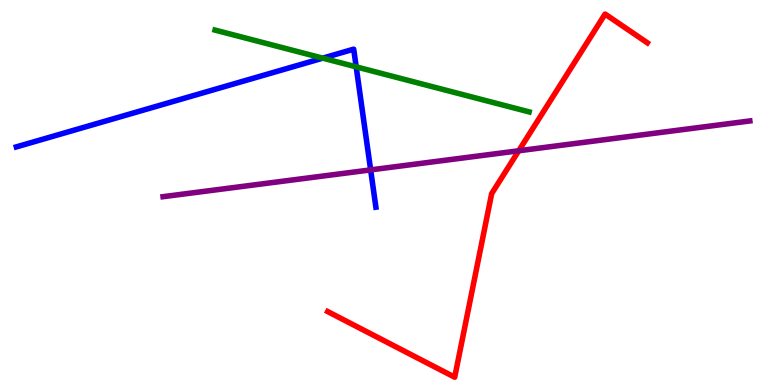[{'lines': ['blue', 'red'], 'intersections': []}, {'lines': ['green', 'red'], 'intersections': []}, {'lines': ['purple', 'red'], 'intersections': [{'x': 6.69, 'y': 6.08}]}, {'lines': ['blue', 'green'], 'intersections': [{'x': 4.16, 'y': 8.49}, {'x': 4.6, 'y': 8.26}]}, {'lines': ['blue', 'purple'], 'intersections': [{'x': 4.78, 'y': 5.59}]}, {'lines': ['green', 'purple'], 'intersections': []}]